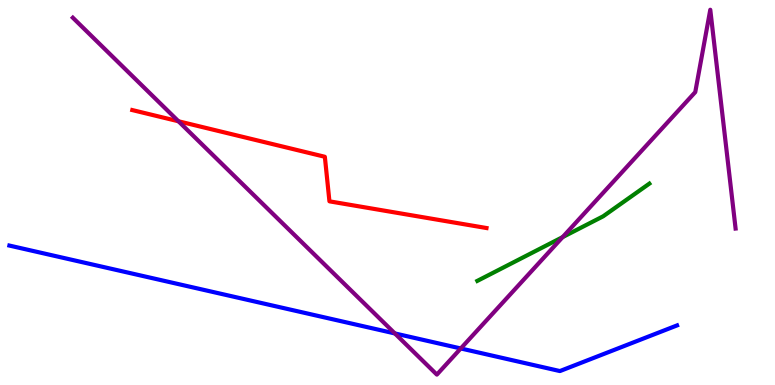[{'lines': ['blue', 'red'], 'intersections': []}, {'lines': ['green', 'red'], 'intersections': []}, {'lines': ['purple', 'red'], 'intersections': [{'x': 2.3, 'y': 6.85}]}, {'lines': ['blue', 'green'], 'intersections': []}, {'lines': ['blue', 'purple'], 'intersections': [{'x': 5.1, 'y': 1.34}, {'x': 5.95, 'y': 0.949}]}, {'lines': ['green', 'purple'], 'intersections': [{'x': 7.26, 'y': 3.84}]}]